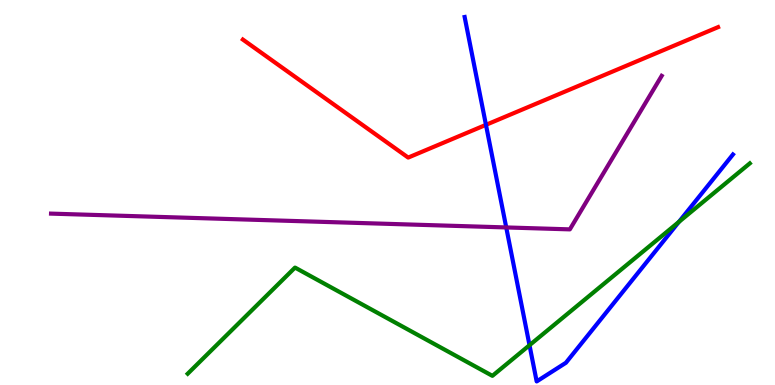[{'lines': ['blue', 'red'], 'intersections': [{'x': 6.27, 'y': 6.76}]}, {'lines': ['green', 'red'], 'intersections': []}, {'lines': ['purple', 'red'], 'intersections': []}, {'lines': ['blue', 'green'], 'intersections': [{'x': 6.83, 'y': 1.03}, {'x': 8.76, 'y': 4.24}]}, {'lines': ['blue', 'purple'], 'intersections': [{'x': 6.53, 'y': 4.09}]}, {'lines': ['green', 'purple'], 'intersections': []}]